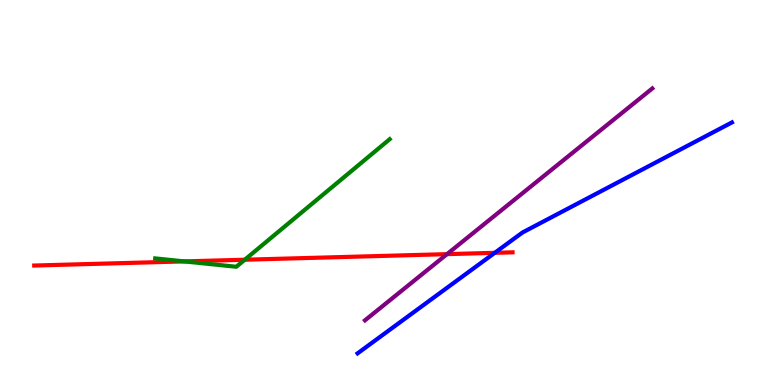[{'lines': ['blue', 'red'], 'intersections': [{'x': 6.38, 'y': 3.43}]}, {'lines': ['green', 'red'], 'intersections': [{'x': 2.38, 'y': 3.21}, {'x': 3.16, 'y': 3.25}]}, {'lines': ['purple', 'red'], 'intersections': [{'x': 5.77, 'y': 3.4}]}, {'lines': ['blue', 'green'], 'intersections': []}, {'lines': ['blue', 'purple'], 'intersections': []}, {'lines': ['green', 'purple'], 'intersections': []}]